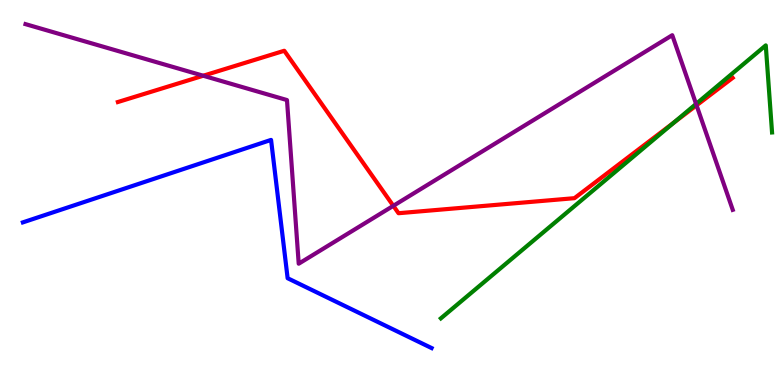[{'lines': ['blue', 'red'], 'intersections': []}, {'lines': ['green', 'red'], 'intersections': [{'x': 8.7, 'y': 6.82}]}, {'lines': ['purple', 'red'], 'intersections': [{'x': 2.62, 'y': 8.03}, {'x': 5.08, 'y': 4.65}, {'x': 8.99, 'y': 7.26}]}, {'lines': ['blue', 'green'], 'intersections': []}, {'lines': ['blue', 'purple'], 'intersections': []}, {'lines': ['green', 'purple'], 'intersections': [{'x': 8.98, 'y': 7.3}]}]